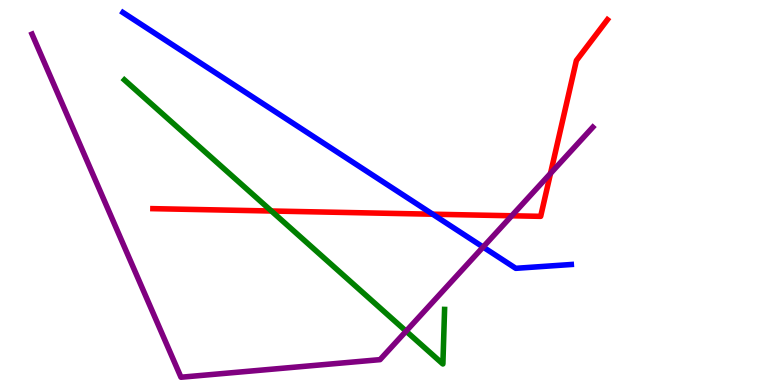[{'lines': ['blue', 'red'], 'intersections': [{'x': 5.58, 'y': 4.44}]}, {'lines': ['green', 'red'], 'intersections': [{'x': 3.5, 'y': 4.52}]}, {'lines': ['purple', 'red'], 'intersections': [{'x': 6.6, 'y': 4.4}, {'x': 7.1, 'y': 5.5}]}, {'lines': ['blue', 'green'], 'intersections': []}, {'lines': ['blue', 'purple'], 'intersections': [{'x': 6.23, 'y': 3.58}]}, {'lines': ['green', 'purple'], 'intersections': [{'x': 5.24, 'y': 1.4}]}]